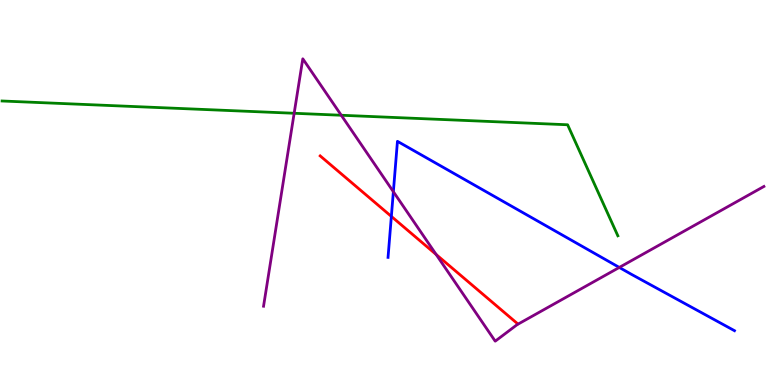[{'lines': ['blue', 'red'], 'intersections': [{'x': 5.05, 'y': 4.38}]}, {'lines': ['green', 'red'], 'intersections': []}, {'lines': ['purple', 'red'], 'intersections': [{'x': 5.63, 'y': 3.39}]}, {'lines': ['blue', 'green'], 'intersections': []}, {'lines': ['blue', 'purple'], 'intersections': [{'x': 5.08, 'y': 5.02}, {'x': 7.99, 'y': 3.05}]}, {'lines': ['green', 'purple'], 'intersections': [{'x': 3.8, 'y': 7.06}, {'x': 4.4, 'y': 7.01}]}]